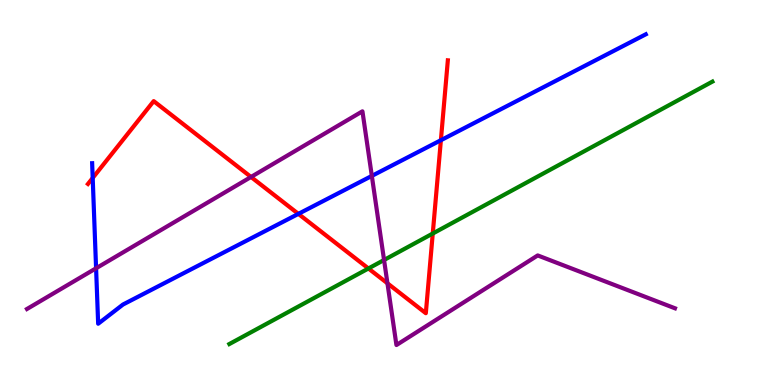[{'lines': ['blue', 'red'], 'intersections': [{'x': 1.2, 'y': 5.38}, {'x': 3.85, 'y': 4.44}, {'x': 5.69, 'y': 6.36}]}, {'lines': ['green', 'red'], 'intersections': [{'x': 4.75, 'y': 3.03}, {'x': 5.58, 'y': 3.93}]}, {'lines': ['purple', 'red'], 'intersections': [{'x': 3.24, 'y': 5.4}, {'x': 5.0, 'y': 2.64}]}, {'lines': ['blue', 'green'], 'intersections': []}, {'lines': ['blue', 'purple'], 'intersections': [{'x': 1.24, 'y': 3.03}, {'x': 4.8, 'y': 5.43}]}, {'lines': ['green', 'purple'], 'intersections': [{'x': 4.96, 'y': 3.25}]}]